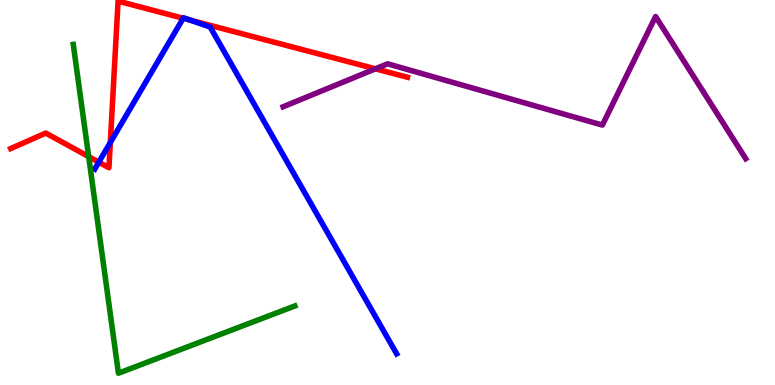[{'lines': ['blue', 'red'], 'intersections': [{'x': 1.27, 'y': 5.79}, {'x': 1.42, 'y': 6.3}, {'x': 2.36, 'y': 9.53}, {'x': 2.46, 'y': 9.48}]}, {'lines': ['green', 'red'], 'intersections': [{'x': 1.14, 'y': 5.93}]}, {'lines': ['purple', 'red'], 'intersections': [{'x': 4.84, 'y': 8.21}]}, {'lines': ['blue', 'green'], 'intersections': []}, {'lines': ['blue', 'purple'], 'intersections': []}, {'lines': ['green', 'purple'], 'intersections': []}]